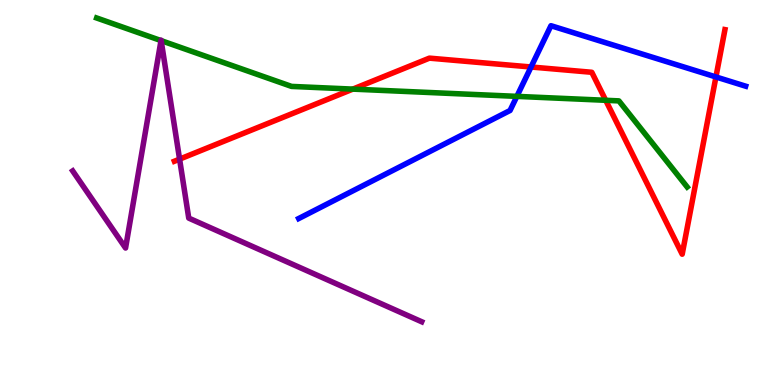[{'lines': ['blue', 'red'], 'intersections': [{'x': 6.85, 'y': 8.26}, {'x': 9.24, 'y': 8.0}]}, {'lines': ['green', 'red'], 'intersections': [{'x': 4.55, 'y': 7.69}, {'x': 7.82, 'y': 7.39}]}, {'lines': ['purple', 'red'], 'intersections': [{'x': 2.32, 'y': 5.87}]}, {'lines': ['blue', 'green'], 'intersections': [{'x': 6.67, 'y': 7.5}]}, {'lines': ['blue', 'purple'], 'intersections': []}, {'lines': ['green', 'purple'], 'intersections': [{'x': 2.08, 'y': 8.95}, {'x': 2.08, 'y': 8.94}]}]